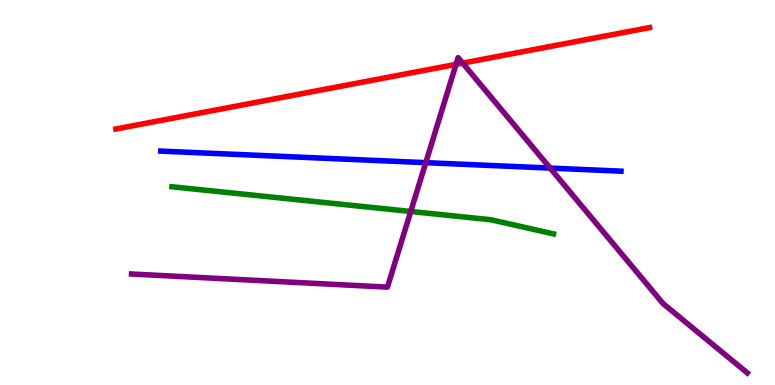[{'lines': ['blue', 'red'], 'intersections': []}, {'lines': ['green', 'red'], 'intersections': []}, {'lines': ['purple', 'red'], 'intersections': [{'x': 5.88, 'y': 8.33}, {'x': 5.97, 'y': 8.36}]}, {'lines': ['blue', 'green'], 'intersections': []}, {'lines': ['blue', 'purple'], 'intersections': [{'x': 5.49, 'y': 5.78}, {'x': 7.1, 'y': 5.63}]}, {'lines': ['green', 'purple'], 'intersections': [{'x': 5.3, 'y': 4.51}]}]